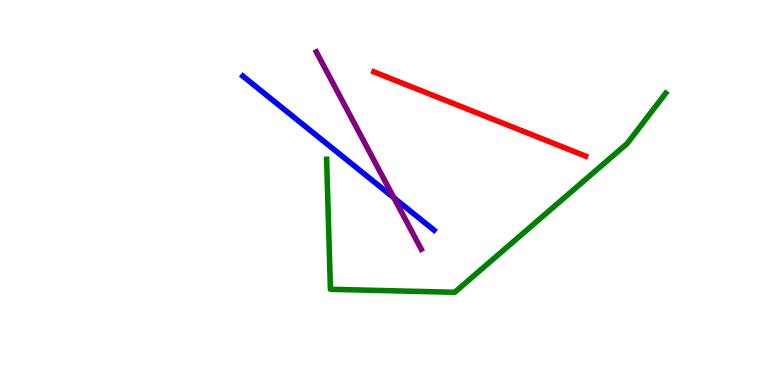[{'lines': ['blue', 'red'], 'intersections': []}, {'lines': ['green', 'red'], 'intersections': []}, {'lines': ['purple', 'red'], 'intersections': []}, {'lines': ['blue', 'green'], 'intersections': []}, {'lines': ['blue', 'purple'], 'intersections': [{'x': 5.08, 'y': 4.86}]}, {'lines': ['green', 'purple'], 'intersections': []}]